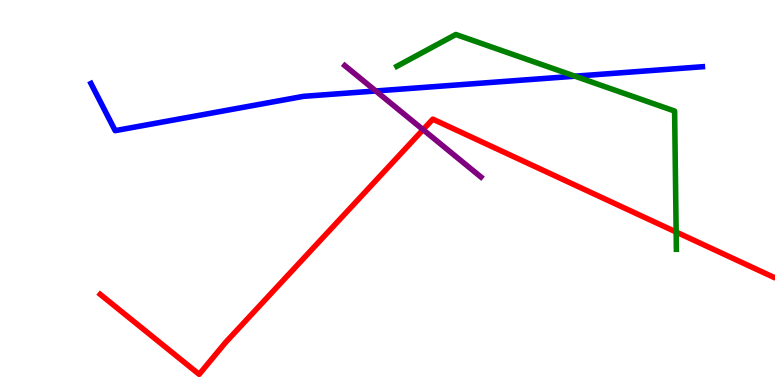[{'lines': ['blue', 'red'], 'intersections': []}, {'lines': ['green', 'red'], 'intersections': [{'x': 8.72, 'y': 3.97}]}, {'lines': ['purple', 'red'], 'intersections': [{'x': 5.46, 'y': 6.63}]}, {'lines': ['blue', 'green'], 'intersections': [{'x': 7.42, 'y': 8.02}]}, {'lines': ['blue', 'purple'], 'intersections': [{'x': 4.85, 'y': 7.64}]}, {'lines': ['green', 'purple'], 'intersections': []}]